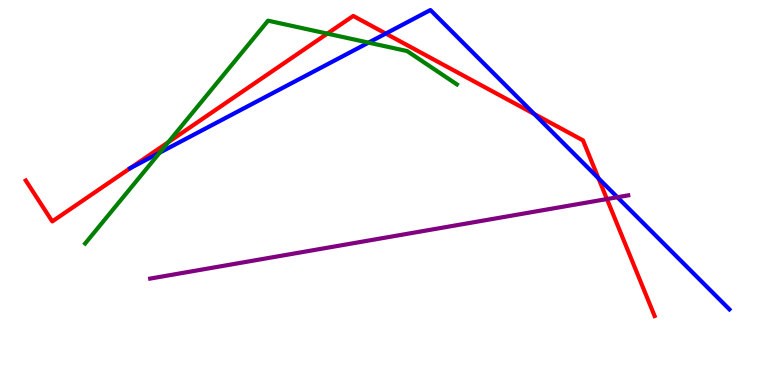[{'lines': ['blue', 'red'], 'intersections': [{'x': 1.68, 'y': 5.63}, {'x': 4.98, 'y': 9.13}, {'x': 6.89, 'y': 7.04}, {'x': 7.72, 'y': 5.37}]}, {'lines': ['green', 'red'], 'intersections': [{'x': 2.17, 'y': 6.31}, {'x': 4.22, 'y': 9.13}]}, {'lines': ['purple', 'red'], 'intersections': [{'x': 7.83, 'y': 4.83}]}, {'lines': ['blue', 'green'], 'intersections': [{'x': 2.06, 'y': 6.04}, {'x': 4.76, 'y': 8.89}]}, {'lines': ['blue', 'purple'], 'intersections': [{'x': 7.97, 'y': 4.88}]}, {'lines': ['green', 'purple'], 'intersections': []}]